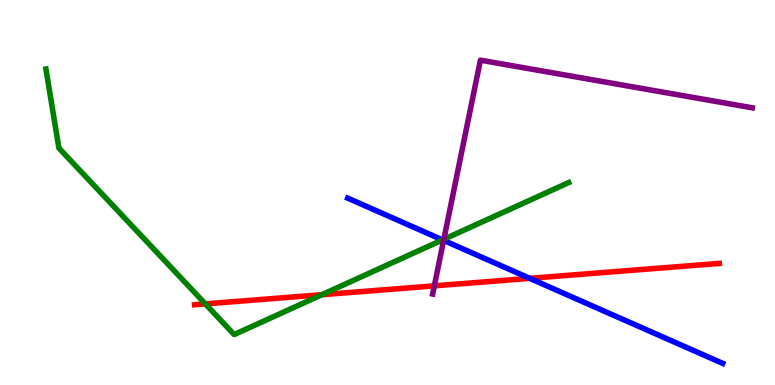[{'lines': ['blue', 'red'], 'intersections': [{'x': 6.84, 'y': 2.77}]}, {'lines': ['green', 'red'], 'intersections': [{'x': 2.65, 'y': 2.11}, {'x': 4.15, 'y': 2.35}]}, {'lines': ['purple', 'red'], 'intersections': [{'x': 5.6, 'y': 2.58}]}, {'lines': ['blue', 'green'], 'intersections': [{'x': 5.71, 'y': 3.77}]}, {'lines': ['blue', 'purple'], 'intersections': [{'x': 5.72, 'y': 3.76}]}, {'lines': ['green', 'purple'], 'intersections': [{'x': 5.73, 'y': 3.78}]}]